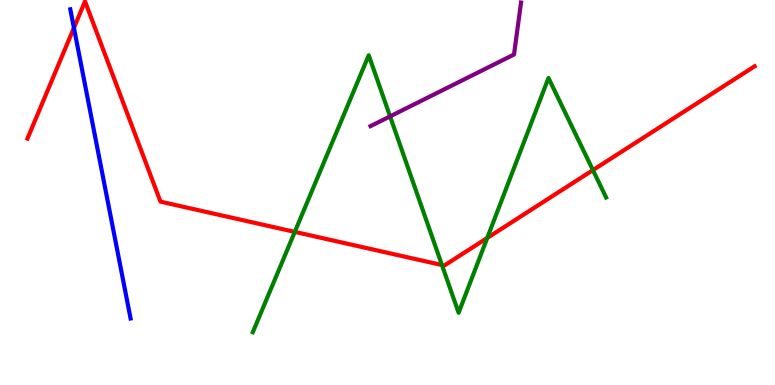[{'lines': ['blue', 'red'], 'intersections': [{'x': 0.954, 'y': 9.28}]}, {'lines': ['green', 'red'], 'intersections': [{'x': 3.8, 'y': 3.98}, {'x': 5.7, 'y': 3.12}, {'x': 6.29, 'y': 3.82}, {'x': 7.65, 'y': 5.58}]}, {'lines': ['purple', 'red'], 'intersections': []}, {'lines': ['blue', 'green'], 'intersections': []}, {'lines': ['blue', 'purple'], 'intersections': []}, {'lines': ['green', 'purple'], 'intersections': [{'x': 5.03, 'y': 6.98}]}]